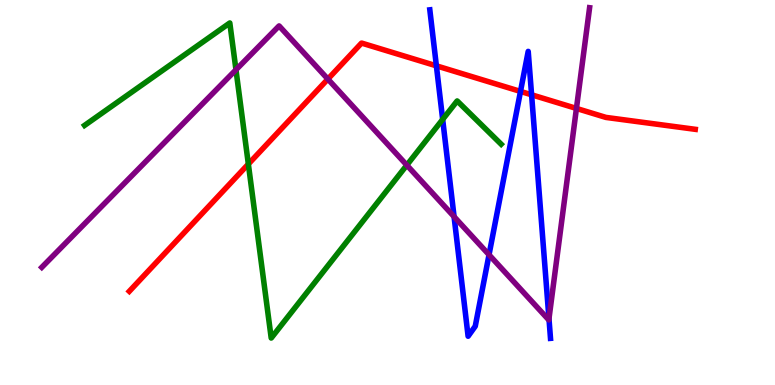[{'lines': ['blue', 'red'], 'intersections': [{'x': 5.63, 'y': 8.29}, {'x': 6.72, 'y': 7.63}, {'x': 6.86, 'y': 7.54}]}, {'lines': ['green', 'red'], 'intersections': [{'x': 3.2, 'y': 5.74}]}, {'lines': ['purple', 'red'], 'intersections': [{'x': 4.23, 'y': 7.95}, {'x': 7.44, 'y': 7.18}]}, {'lines': ['blue', 'green'], 'intersections': [{'x': 5.71, 'y': 6.9}]}, {'lines': ['blue', 'purple'], 'intersections': [{'x': 5.86, 'y': 4.37}, {'x': 6.31, 'y': 3.38}, {'x': 7.08, 'y': 1.72}]}, {'lines': ['green', 'purple'], 'intersections': [{'x': 3.04, 'y': 8.19}, {'x': 5.25, 'y': 5.71}]}]